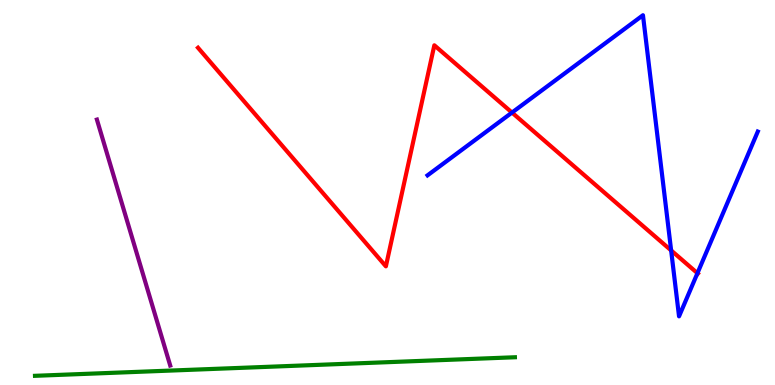[{'lines': ['blue', 'red'], 'intersections': [{'x': 6.61, 'y': 7.08}, {'x': 8.66, 'y': 3.5}, {'x': 9.0, 'y': 2.9}]}, {'lines': ['green', 'red'], 'intersections': []}, {'lines': ['purple', 'red'], 'intersections': []}, {'lines': ['blue', 'green'], 'intersections': []}, {'lines': ['blue', 'purple'], 'intersections': []}, {'lines': ['green', 'purple'], 'intersections': []}]